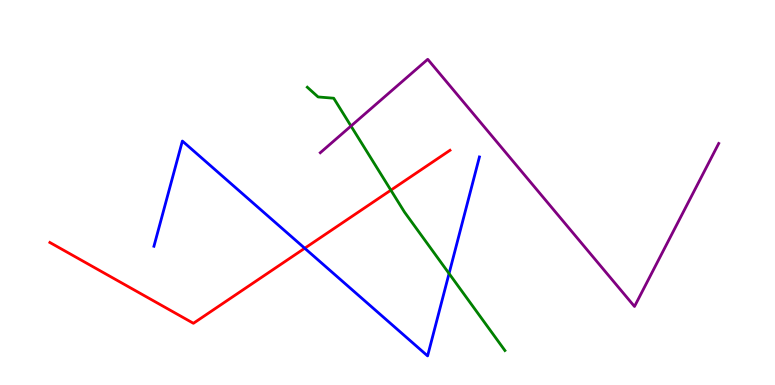[{'lines': ['blue', 'red'], 'intersections': [{'x': 3.93, 'y': 3.55}]}, {'lines': ['green', 'red'], 'intersections': [{'x': 5.04, 'y': 5.06}]}, {'lines': ['purple', 'red'], 'intersections': []}, {'lines': ['blue', 'green'], 'intersections': [{'x': 5.79, 'y': 2.9}]}, {'lines': ['blue', 'purple'], 'intersections': []}, {'lines': ['green', 'purple'], 'intersections': [{'x': 4.53, 'y': 6.73}]}]